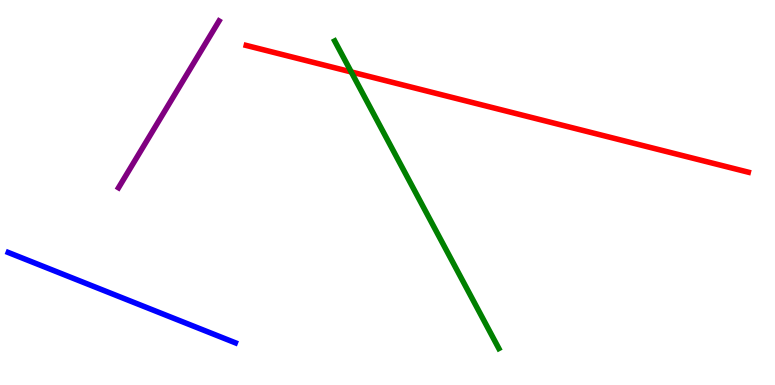[{'lines': ['blue', 'red'], 'intersections': []}, {'lines': ['green', 'red'], 'intersections': [{'x': 4.53, 'y': 8.13}]}, {'lines': ['purple', 'red'], 'intersections': []}, {'lines': ['blue', 'green'], 'intersections': []}, {'lines': ['blue', 'purple'], 'intersections': []}, {'lines': ['green', 'purple'], 'intersections': []}]